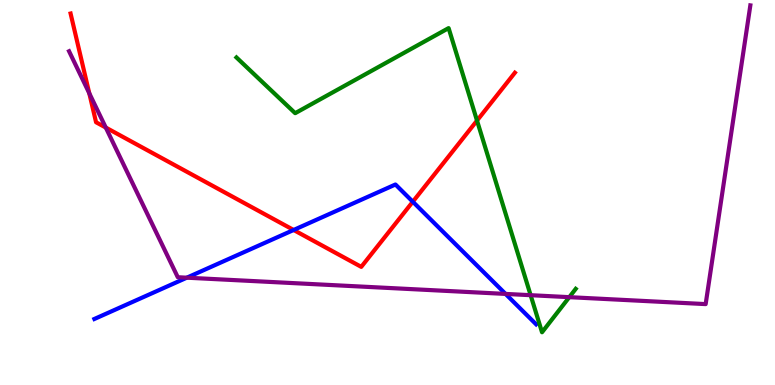[{'lines': ['blue', 'red'], 'intersections': [{'x': 3.79, 'y': 4.03}, {'x': 5.33, 'y': 4.76}]}, {'lines': ['green', 'red'], 'intersections': [{'x': 6.16, 'y': 6.87}]}, {'lines': ['purple', 'red'], 'intersections': [{'x': 1.15, 'y': 7.58}, {'x': 1.36, 'y': 6.69}]}, {'lines': ['blue', 'green'], 'intersections': []}, {'lines': ['blue', 'purple'], 'intersections': [{'x': 2.41, 'y': 2.79}, {'x': 6.52, 'y': 2.37}]}, {'lines': ['green', 'purple'], 'intersections': [{'x': 6.85, 'y': 2.33}, {'x': 7.35, 'y': 2.28}]}]